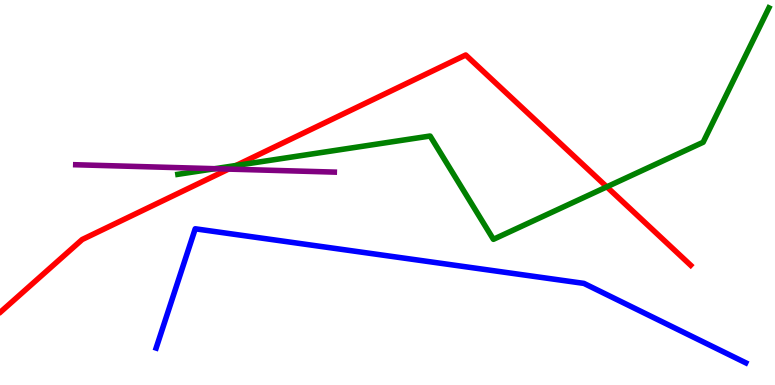[{'lines': ['blue', 'red'], 'intersections': []}, {'lines': ['green', 'red'], 'intersections': [{'x': 3.05, 'y': 5.7}, {'x': 7.83, 'y': 5.15}]}, {'lines': ['purple', 'red'], 'intersections': [{'x': 2.95, 'y': 5.61}]}, {'lines': ['blue', 'green'], 'intersections': []}, {'lines': ['blue', 'purple'], 'intersections': []}, {'lines': ['green', 'purple'], 'intersections': [{'x': 2.77, 'y': 5.62}]}]